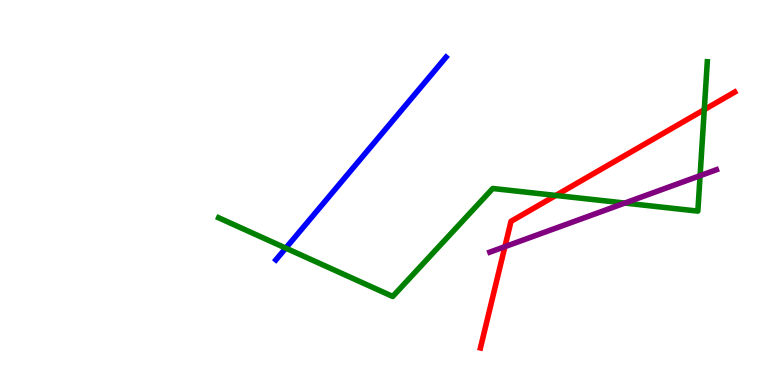[{'lines': ['blue', 'red'], 'intersections': []}, {'lines': ['green', 'red'], 'intersections': [{'x': 7.17, 'y': 4.92}, {'x': 9.09, 'y': 7.15}]}, {'lines': ['purple', 'red'], 'intersections': [{'x': 6.51, 'y': 3.59}]}, {'lines': ['blue', 'green'], 'intersections': [{'x': 3.69, 'y': 3.56}]}, {'lines': ['blue', 'purple'], 'intersections': []}, {'lines': ['green', 'purple'], 'intersections': [{'x': 8.06, 'y': 4.73}, {'x': 9.03, 'y': 5.44}]}]